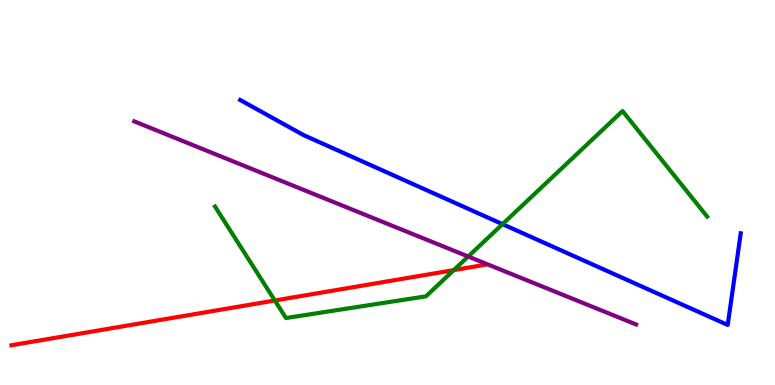[{'lines': ['blue', 'red'], 'intersections': []}, {'lines': ['green', 'red'], 'intersections': [{'x': 3.55, 'y': 2.19}, {'x': 5.86, 'y': 2.98}]}, {'lines': ['purple', 'red'], 'intersections': []}, {'lines': ['blue', 'green'], 'intersections': [{'x': 6.48, 'y': 4.18}]}, {'lines': ['blue', 'purple'], 'intersections': []}, {'lines': ['green', 'purple'], 'intersections': [{'x': 6.04, 'y': 3.34}]}]